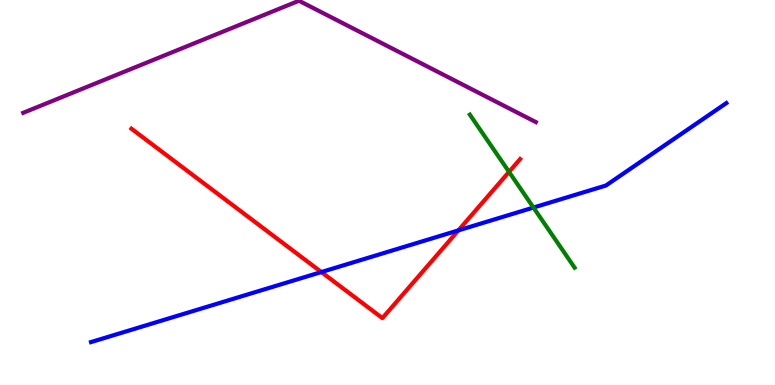[{'lines': ['blue', 'red'], 'intersections': [{'x': 4.15, 'y': 2.93}, {'x': 5.91, 'y': 4.02}]}, {'lines': ['green', 'red'], 'intersections': [{'x': 6.57, 'y': 5.54}]}, {'lines': ['purple', 'red'], 'intersections': []}, {'lines': ['blue', 'green'], 'intersections': [{'x': 6.88, 'y': 4.61}]}, {'lines': ['blue', 'purple'], 'intersections': []}, {'lines': ['green', 'purple'], 'intersections': []}]